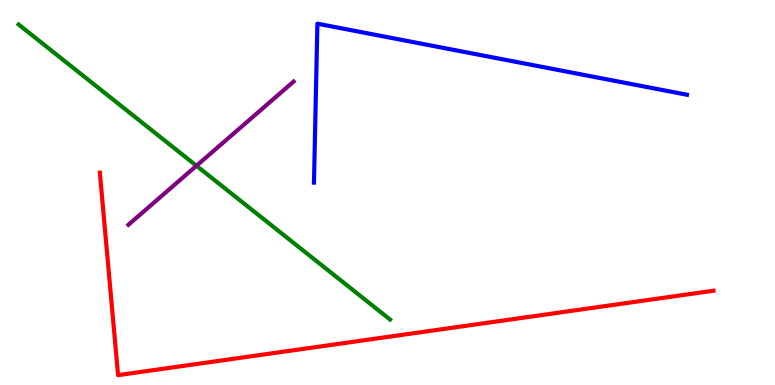[{'lines': ['blue', 'red'], 'intersections': []}, {'lines': ['green', 'red'], 'intersections': []}, {'lines': ['purple', 'red'], 'intersections': []}, {'lines': ['blue', 'green'], 'intersections': []}, {'lines': ['blue', 'purple'], 'intersections': []}, {'lines': ['green', 'purple'], 'intersections': [{'x': 2.54, 'y': 5.69}]}]